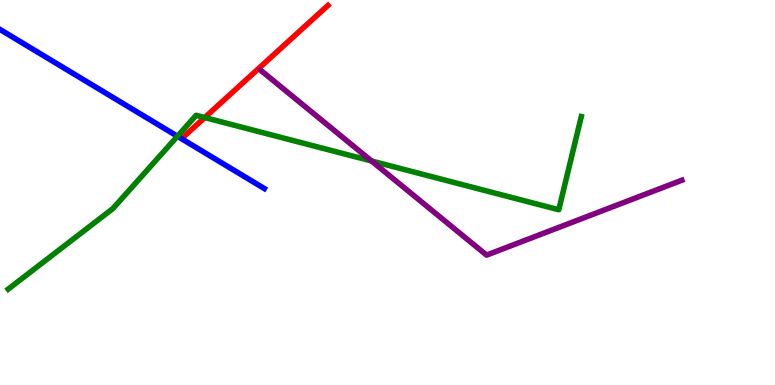[{'lines': ['blue', 'red'], 'intersections': []}, {'lines': ['green', 'red'], 'intersections': [{'x': 2.64, 'y': 6.95}]}, {'lines': ['purple', 'red'], 'intersections': []}, {'lines': ['blue', 'green'], 'intersections': [{'x': 2.29, 'y': 6.46}]}, {'lines': ['blue', 'purple'], 'intersections': []}, {'lines': ['green', 'purple'], 'intersections': [{'x': 4.79, 'y': 5.82}]}]